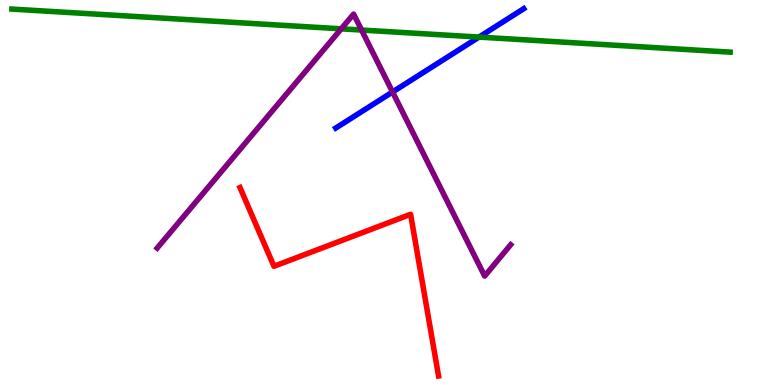[{'lines': ['blue', 'red'], 'intersections': []}, {'lines': ['green', 'red'], 'intersections': []}, {'lines': ['purple', 'red'], 'intersections': []}, {'lines': ['blue', 'green'], 'intersections': [{'x': 6.18, 'y': 9.04}]}, {'lines': ['blue', 'purple'], 'intersections': [{'x': 5.07, 'y': 7.61}]}, {'lines': ['green', 'purple'], 'intersections': [{'x': 4.4, 'y': 9.25}, {'x': 4.67, 'y': 9.22}]}]